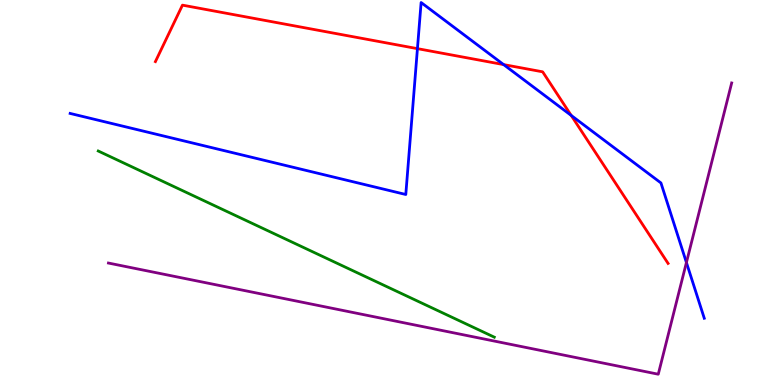[{'lines': ['blue', 'red'], 'intersections': [{'x': 5.39, 'y': 8.74}, {'x': 6.5, 'y': 8.32}, {'x': 7.37, 'y': 7.0}]}, {'lines': ['green', 'red'], 'intersections': []}, {'lines': ['purple', 'red'], 'intersections': []}, {'lines': ['blue', 'green'], 'intersections': []}, {'lines': ['blue', 'purple'], 'intersections': [{'x': 8.86, 'y': 3.18}]}, {'lines': ['green', 'purple'], 'intersections': []}]